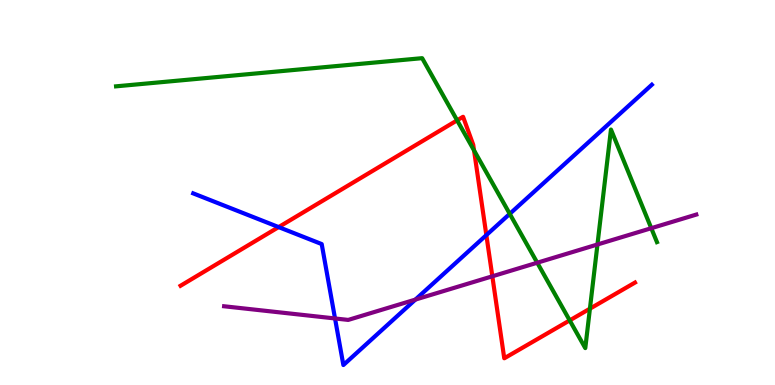[{'lines': ['blue', 'red'], 'intersections': [{'x': 3.6, 'y': 4.1}, {'x': 6.28, 'y': 3.89}]}, {'lines': ['green', 'red'], 'intersections': [{'x': 5.9, 'y': 6.87}, {'x': 6.12, 'y': 6.09}, {'x': 7.35, 'y': 1.68}, {'x': 7.61, 'y': 1.98}]}, {'lines': ['purple', 'red'], 'intersections': [{'x': 6.35, 'y': 2.82}]}, {'lines': ['blue', 'green'], 'intersections': [{'x': 6.58, 'y': 4.45}]}, {'lines': ['blue', 'purple'], 'intersections': [{'x': 4.32, 'y': 1.73}, {'x': 5.36, 'y': 2.22}]}, {'lines': ['green', 'purple'], 'intersections': [{'x': 6.93, 'y': 3.18}, {'x': 7.71, 'y': 3.65}, {'x': 8.4, 'y': 4.07}]}]